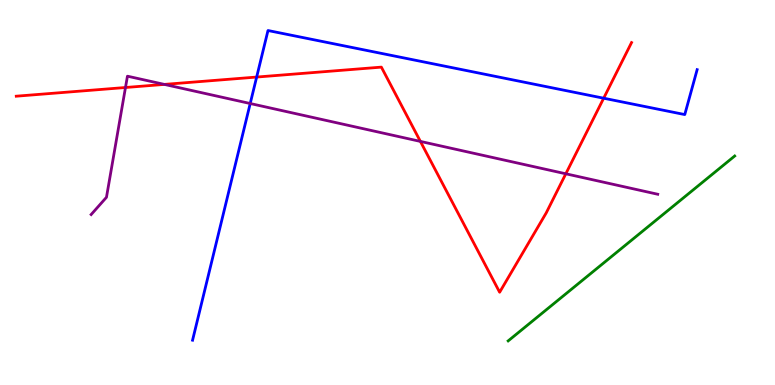[{'lines': ['blue', 'red'], 'intersections': [{'x': 3.31, 'y': 8.0}, {'x': 7.79, 'y': 7.45}]}, {'lines': ['green', 'red'], 'intersections': []}, {'lines': ['purple', 'red'], 'intersections': [{'x': 1.62, 'y': 7.73}, {'x': 2.12, 'y': 7.81}, {'x': 5.42, 'y': 6.33}, {'x': 7.3, 'y': 5.49}]}, {'lines': ['blue', 'green'], 'intersections': []}, {'lines': ['blue', 'purple'], 'intersections': [{'x': 3.23, 'y': 7.31}]}, {'lines': ['green', 'purple'], 'intersections': []}]